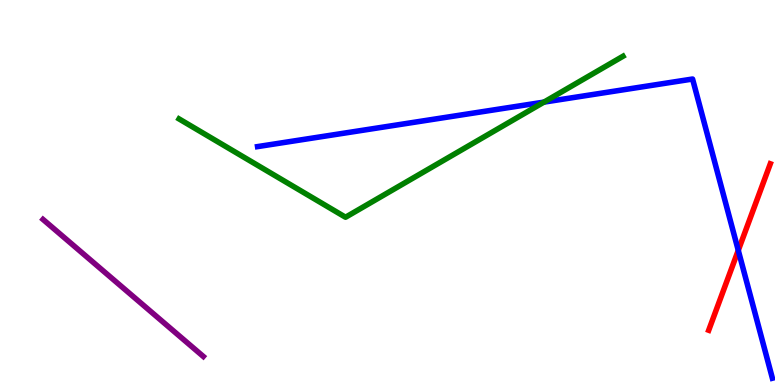[{'lines': ['blue', 'red'], 'intersections': [{'x': 9.53, 'y': 3.5}]}, {'lines': ['green', 'red'], 'intersections': []}, {'lines': ['purple', 'red'], 'intersections': []}, {'lines': ['blue', 'green'], 'intersections': [{'x': 7.02, 'y': 7.35}]}, {'lines': ['blue', 'purple'], 'intersections': []}, {'lines': ['green', 'purple'], 'intersections': []}]